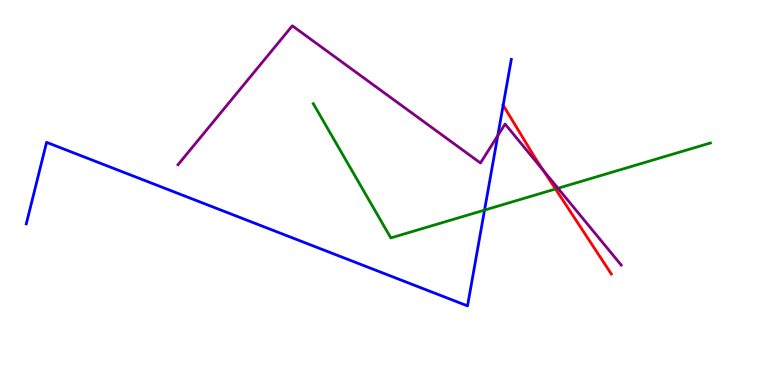[{'lines': ['blue', 'red'], 'intersections': [{'x': 6.49, 'y': 7.27}]}, {'lines': ['green', 'red'], 'intersections': [{'x': 7.17, 'y': 5.09}]}, {'lines': ['purple', 'red'], 'intersections': [{'x': 7.01, 'y': 5.57}]}, {'lines': ['blue', 'green'], 'intersections': [{'x': 6.25, 'y': 4.54}]}, {'lines': ['blue', 'purple'], 'intersections': [{'x': 6.42, 'y': 6.48}]}, {'lines': ['green', 'purple'], 'intersections': [{'x': 7.2, 'y': 5.11}]}]